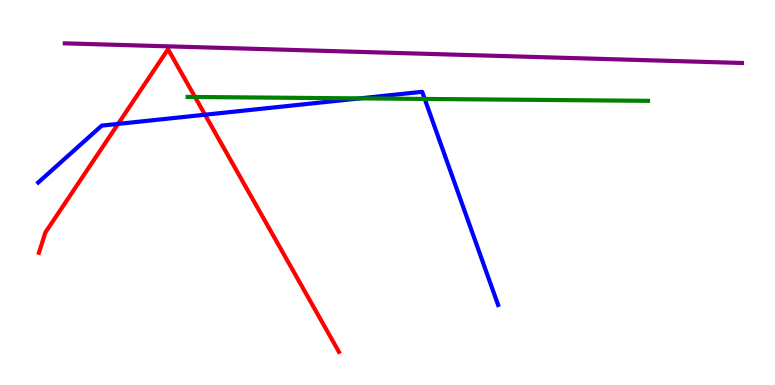[{'lines': ['blue', 'red'], 'intersections': [{'x': 1.52, 'y': 6.78}, {'x': 2.65, 'y': 7.02}]}, {'lines': ['green', 'red'], 'intersections': [{'x': 2.52, 'y': 7.48}]}, {'lines': ['purple', 'red'], 'intersections': []}, {'lines': ['blue', 'green'], 'intersections': [{'x': 4.64, 'y': 7.44}, {'x': 5.48, 'y': 7.43}]}, {'lines': ['blue', 'purple'], 'intersections': []}, {'lines': ['green', 'purple'], 'intersections': []}]